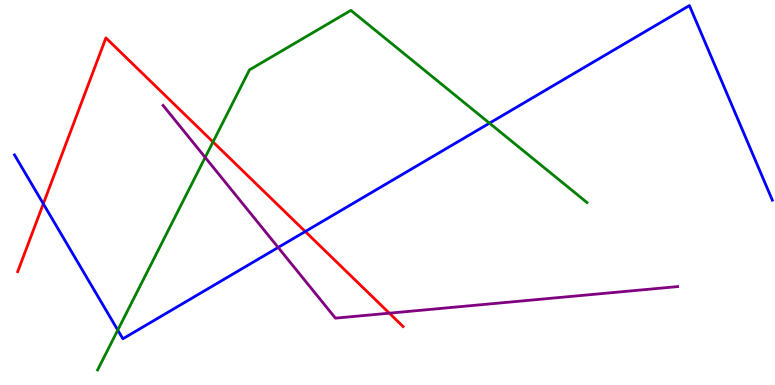[{'lines': ['blue', 'red'], 'intersections': [{'x': 0.559, 'y': 4.71}, {'x': 3.94, 'y': 3.99}]}, {'lines': ['green', 'red'], 'intersections': [{'x': 2.75, 'y': 6.31}]}, {'lines': ['purple', 'red'], 'intersections': [{'x': 5.02, 'y': 1.87}]}, {'lines': ['blue', 'green'], 'intersections': [{'x': 1.52, 'y': 1.43}, {'x': 6.32, 'y': 6.8}]}, {'lines': ['blue', 'purple'], 'intersections': [{'x': 3.59, 'y': 3.57}]}, {'lines': ['green', 'purple'], 'intersections': [{'x': 2.65, 'y': 5.91}]}]